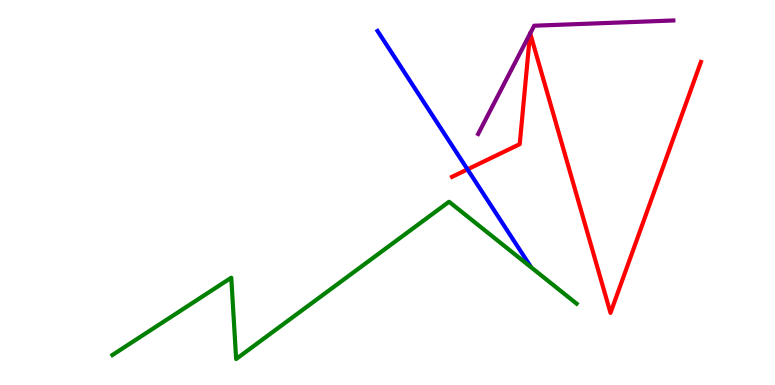[{'lines': ['blue', 'red'], 'intersections': [{'x': 6.03, 'y': 5.6}]}, {'lines': ['green', 'red'], 'intersections': []}, {'lines': ['purple', 'red'], 'intersections': [{'x': 6.84, 'y': 9.13}, {'x': 6.84, 'y': 9.13}]}, {'lines': ['blue', 'green'], 'intersections': []}, {'lines': ['blue', 'purple'], 'intersections': []}, {'lines': ['green', 'purple'], 'intersections': []}]